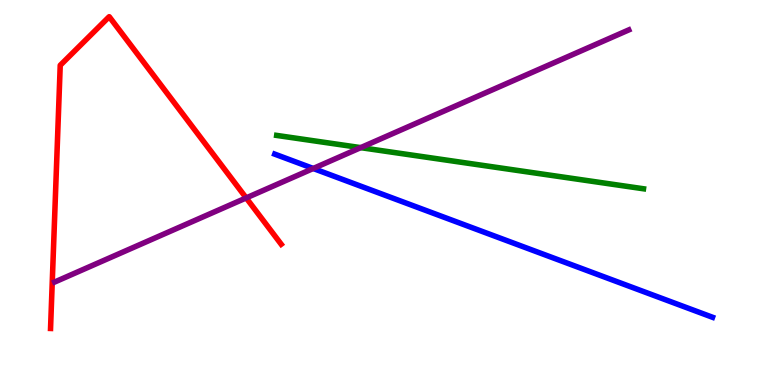[{'lines': ['blue', 'red'], 'intersections': []}, {'lines': ['green', 'red'], 'intersections': []}, {'lines': ['purple', 'red'], 'intersections': [{'x': 3.18, 'y': 4.86}]}, {'lines': ['blue', 'green'], 'intersections': []}, {'lines': ['blue', 'purple'], 'intersections': [{'x': 4.04, 'y': 5.62}]}, {'lines': ['green', 'purple'], 'intersections': [{'x': 4.65, 'y': 6.17}]}]